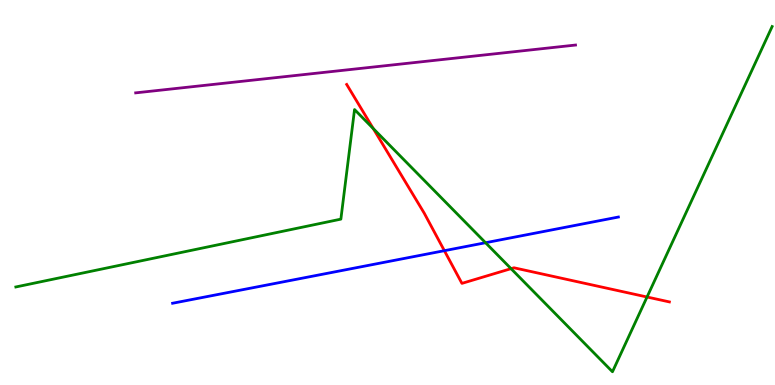[{'lines': ['blue', 'red'], 'intersections': [{'x': 5.73, 'y': 3.49}]}, {'lines': ['green', 'red'], 'intersections': [{'x': 4.82, 'y': 6.66}, {'x': 6.59, 'y': 3.02}, {'x': 8.35, 'y': 2.29}]}, {'lines': ['purple', 'red'], 'intersections': []}, {'lines': ['blue', 'green'], 'intersections': [{'x': 6.27, 'y': 3.7}]}, {'lines': ['blue', 'purple'], 'intersections': []}, {'lines': ['green', 'purple'], 'intersections': []}]